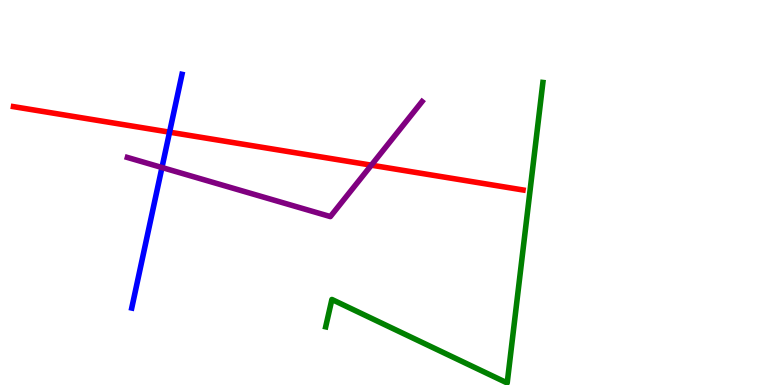[{'lines': ['blue', 'red'], 'intersections': [{'x': 2.19, 'y': 6.57}]}, {'lines': ['green', 'red'], 'intersections': []}, {'lines': ['purple', 'red'], 'intersections': [{'x': 4.79, 'y': 5.71}]}, {'lines': ['blue', 'green'], 'intersections': []}, {'lines': ['blue', 'purple'], 'intersections': [{'x': 2.09, 'y': 5.65}]}, {'lines': ['green', 'purple'], 'intersections': []}]